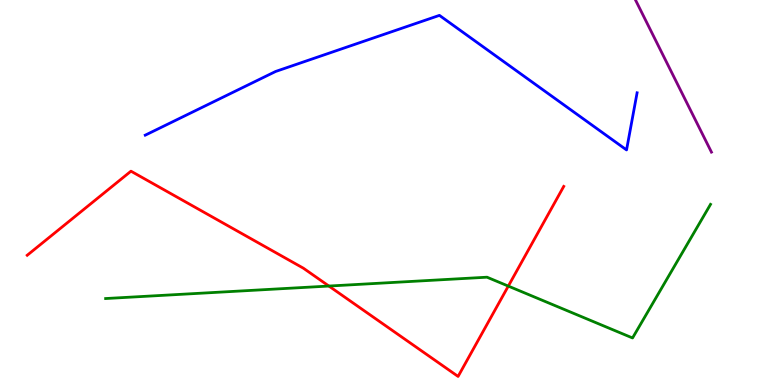[{'lines': ['blue', 'red'], 'intersections': []}, {'lines': ['green', 'red'], 'intersections': [{'x': 4.24, 'y': 2.57}, {'x': 6.56, 'y': 2.57}]}, {'lines': ['purple', 'red'], 'intersections': []}, {'lines': ['blue', 'green'], 'intersections': []}, {'lines': ['blue', 'purple'], 'intersections': []}, {'lines': ['green', 'purple'], 'intersections': []}]